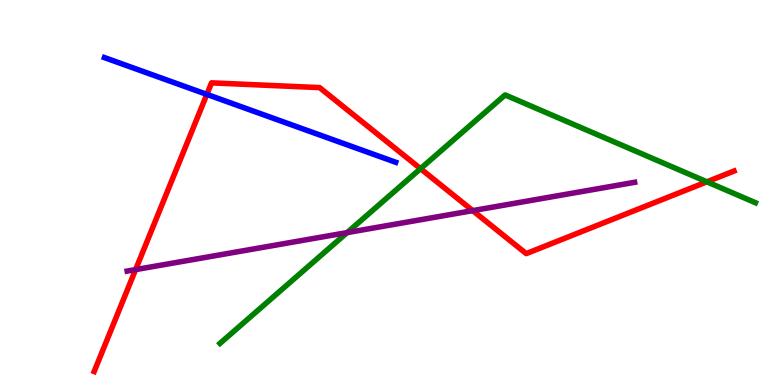[{'lines': ['blue', 'red'], 'intersections': [{'x': 2.67, 'y': 7.55}]}, {'lines': ['green', 'red'], 'intersections': [{'x': 5.43, 'y': 5.62}, {'x': 9.12, 'y': 5.28}]}, {'lines': ['purple', 'red'], 'intersections': [{'x': 1.75, 'y': 3.0}, {'x': 6.1, 'y': 4.53}]}, {'lines': ['blue', 'green'], 'intersections': []}, {'lines': ['blue', 'purple'], 'intersections': []}, {'lines': ['green', 'purple'], 'intersections': [{'x': 4.48, 'y': 3.96}]}]